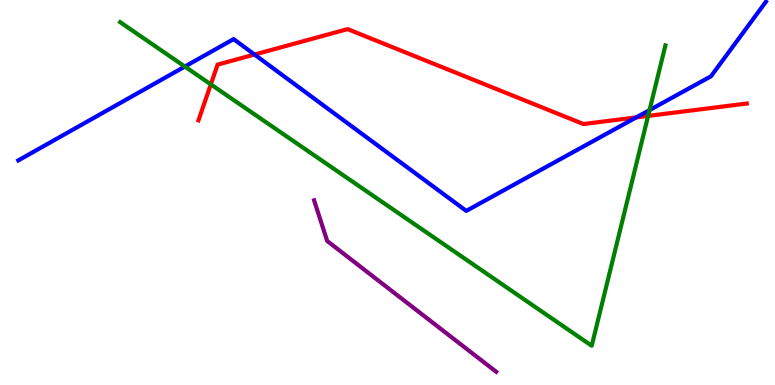[{'lines': ['blue', 'red'], 'intersections': [{'x': 3.28, 'y': 8.58}, {'x': 8.21, 'y': 6.95}]}, {'lines': ['green', 'red'], 'intersections': [{'x': 2.72, 'y': 7.81}, {'x': 8.36, 'y': 6.99}]}, {'lines': ['purple', 'red'], 'intersections': []}, {'lines': ['blue', 'green'], 'intersections': [{'x': 2.39, 'y': 8.27}, {'x': 8.38, 'y': 7.14}]}, {'lines': ['blue', 'purple'], 'intersections': []}, {'lines': ['green', 'purple'], 'intersections': []}]